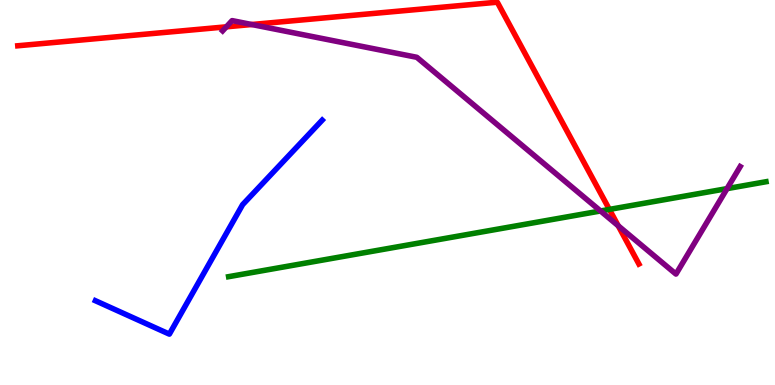[{'lines': ['blue', 'red'], 'intersections': []}, {'lines': ['green', 'red'], 'intersections': [{'x': 7.86, 'y': 4.56}]}, {'lines': ['purple', 'red'], 'intersections': [{'x': 2.92, 'y': 9.3}, {'x': 3.25, 'y': 9.36}, {'x': 7.98, 'y': 4.14}]}, {'lines': ['blue', 'green'], 'intersections': []}, {'lines': ['blue', 'purple'], 'intersections': []}, {'lines': ['green', 'purple'], 'intersections': [{'x': 7.75, 'y': 4.52}, {'x': 9.38, 'y': 5.1}]}]